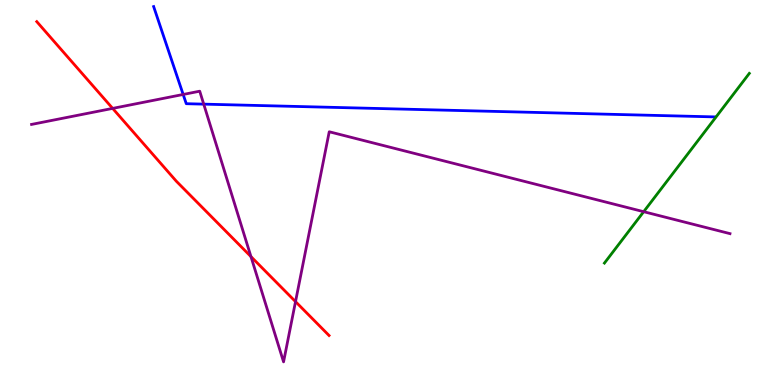[{'lines': ['blue', 'red'], 'intersections': []}, {'lines': ['green', 'red'], 'intersections': []}, {'lines': ['purple', 'red'], 'intersections': [{'x': 1.45, 'y': 7.18}, {'x': 3.24, 'y': 3.34}, {'x': 3.81, 'y': 2.17}]}, {'lines': ['blue', 'green'], 'intersections': []}, {'lines': ['blue', 'purple'], 'intersections': [{'x': 2.36, 'y': 7.55}, {'x': 2.63, 'y': 7.3}]}, {'lines': ['green', 'purple'], 'intersections': [{'x': 8.31, 'y': 4.5}]}]